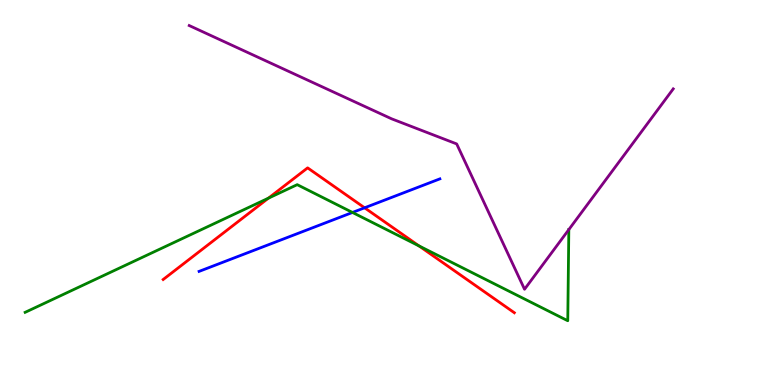[{'lines': ['blue', 'red'], 'intersections': [{'x': 4.7, 'y': 4.6}]}, {'lines': ['green', 'red'], 'intersections': [{'x': 3.46, 'y': 4.85}, {'x': 5.41, 'y': 3.61}]}, {'lines': ['purple', 'red'], 'intersections': []}, {'lines': ['blue', 'green'], 'intersections': [{'x': 4.55, 'y': 4.48}]}, {'lines': ['blue', 'purple'], 'intersections': []}, {'lines': ['green', 'purple'], 'intersections': [{'x': 7.34, 'y': 4.04}]}]